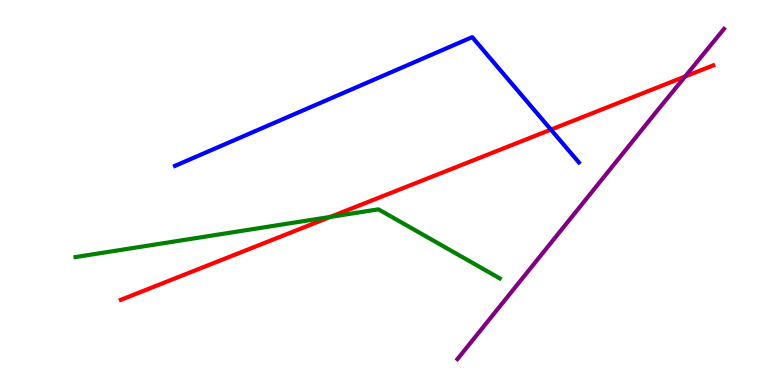[{'lines': ['blue', 'red'], 'intersections': [{'x': 7.11, 'y': 6.63}]}, {'lines': ['green', 'red'], 'intersections': [{'x': 4.26, 'y': 4.37}]}, {'lines': ['purple', 'red'], 'intersections': [{'x': 8.84, 'y': 8.01}]}, {'lines': ['blue', 'green'], 'intersections': []}, {'lines': ['blue', 'purple'], 'intersections': []}, {'lines': ['green', 'purple'], 'intersections': []}]